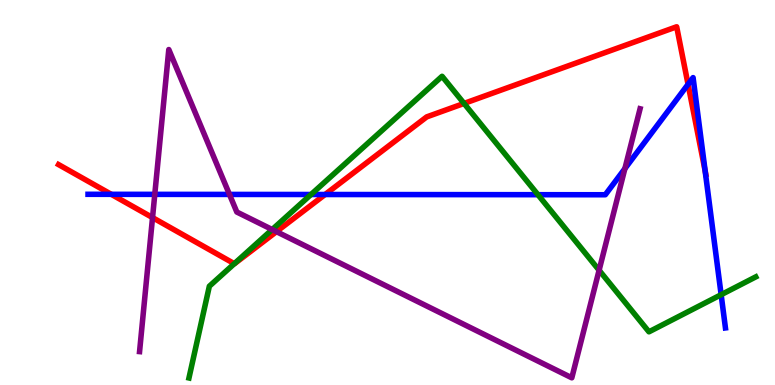[{'lines': ['blue', 'red'], 'intersections': [{'x': 1.44, 'y': 4.95}, {'x': 4.19, 'y': 4.95}, {'x': 8.88, 'y': 7.81}, {'x': 9.1, 'y': 5.56}]}, {'lines': ['green', 'red'], 'intersections': [{'x': 3.02, 'y': 3.15}, {'x': 5.99, 'y': 7.31}]}, {'lines': ['purple', 'red'], 'intersections': [{'x': 1.97, 'y': 4.35}, {'x': 3.57, 'y': 3.98}]}, {'lines': ['blue', 'green'], 'intersections': [{'x': 4.01, 'y': 4.95}, {'x': 6.94, 'y': 4.94}, {'x': 9.31, 'y': 2.35}]}, {'lines': ['blue', 'purple'], 'intersections': [{'x': 2.0, 'y': 4.95}, {'x': 2.96, 'y': 4.95}, {'x': 8.06, 'y': 5.62}]}, {'lines': ['green', 'purple'], 'intersections': [{'x': 3.51, 'y': 4.04}, {'x': 7.73, 'y': 2.98}]}]